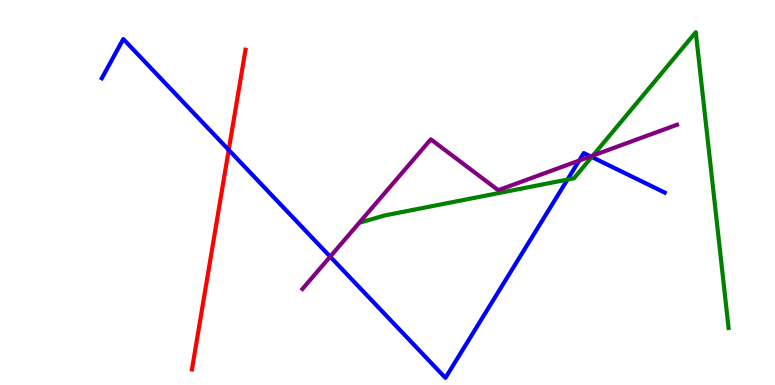[{'lines': ['blue', 'red'], 'intersections': [{'x': 2.95, 'y': 6.11}]}, {'lines': ['green', 'red'], 'intersections': []}, {'lines': ['purple', 'red'], 'intersections': []}, {'lines': ['blue', 'green'], 'intersections': [{'x': 7.32, 'y': 5.34}, {'x': 7.64, 'y': 5.92}]}, {'lines': ['blue', 'purple'], 'intersections': [{'x': 4.26, 'y': 3.33}, {'x': 7.47, 'y': 5.83}, {'x': 7.62, 'y': 5.94}]}, {'lines': ['green', 'purple'], 'intersections': [{'x': 7.65, 'y': 5.96}]}]